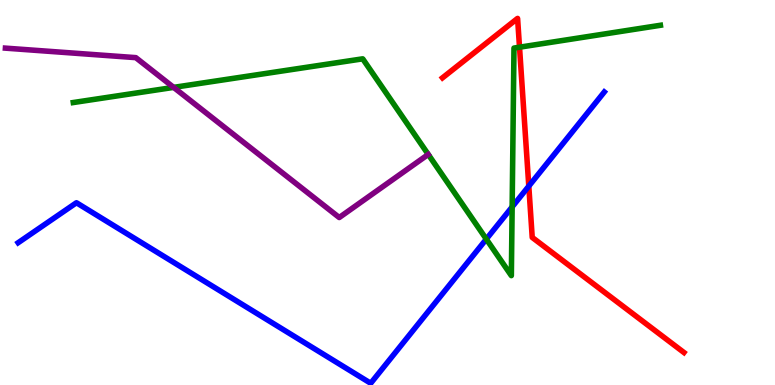[{'lines': ['blue', 'red'], 'intersections': [{'x': 6.82, 'y': 5.17}]}, {'lines': ['green', 'red'], 'intersections': [{'x': 6.7, 'y': 8.77}]}, {'lines': ['purple', 'red'], 'intersections': []}, {'lines': ['blue', 'green'], 'intersections': [{'x': 6.27, 'y': 3.79}, {'x': 6.61, 'y': 4.63}]}, {'lines': ['blue', 'purple'], 'intersections': []}, {'lines': ['green', 'purple'], 'intersections': [{'x': 2.24, 'y': 7.73}]}]